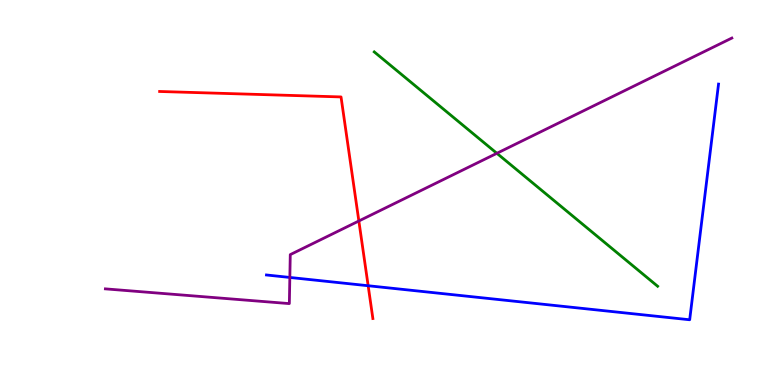[{'lines': ['blue', 'red'], 'intersections': [{'x': 4.75, 'y': 2.58}]}, {'lines': ['green', 'red'], 'intersections': []}, {'lines': ['purple', 'red'], 'intersections': [{'x': 4.63, 'y': 4.26}]}, {'lines': ['blue', 'green'], 'intersections': []}, {'lines': ['blue', 'purple'], 'intersections': [{'x': 3.74, 'y': 2.79}]}, {'lines': ['green', 'purple'], 'intersections': [{'x': 6.41, 'y': 6.02}]}]